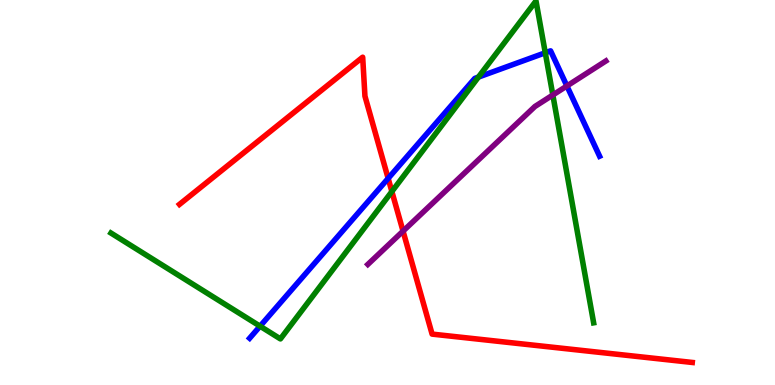[{'lines': ['blue', 'red'], 'intersections': [{'x': 5.01, 'y': 5.37}]}, {'lines': ['green', 'red'], 'intersections': [{'x': 5.06, 'y': 5.03}]}, {'lines': ['purple', 'red'], 'intersections': [{'x': 5.2, 'y': 4.0}]}, {'lines': ['blue', 'green'], 'intersections': [{'x': 3.36, 'y': 1.53}, {'x': 6.17, 'y': 8.0}, {'x': 7.04, 'y': 8.63}]}, {'lines': ['blue', 'purple'], 'intersections': [{'x': 7.32, 'y': 7.77}]}, {'lines': ['green', 'purple'], 'intersections': [{'x': 7.13, 'y': 7.53}]}]